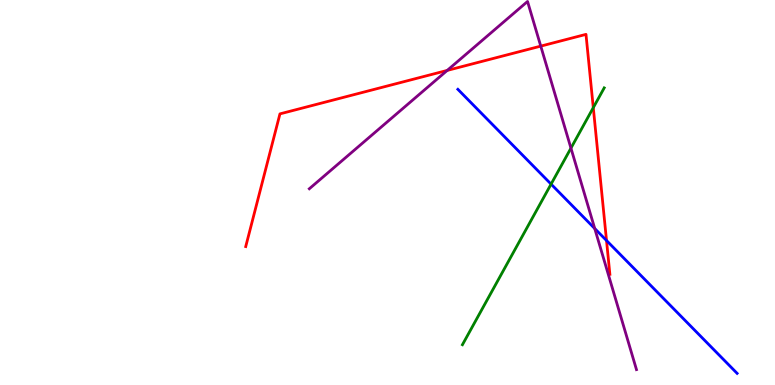[{'lines': ['blue', 'red'], 'intersections': [{'x': 7.83, 'y': 3.75}]}, {'lines': ['green', 'red'], 'intersections': [{'x': 7.66, 'y': 7.2}]}, {'lines': ['purple', 'red'], 'intersections': [{'x': 5.77, 'y': 8.17}, {'x': 6.98, 'y': 8.8}]}, {'lines': ['blue', 'green'], 'intersections': [{'x': 7.11, 'y': 5.22}]}, {'lines': ['blue', 'purple'], 'intersections': [{'x': 7.67, 'y': 4.06}]}, {'lines': ['green', 'purple'], 'intersections': [{'x': 7.37, 'y': 6.15}]}]